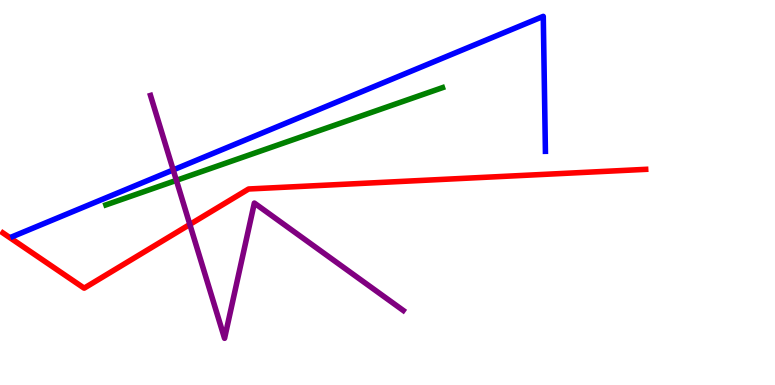[{'lines': ['blue', 'red'], 'intersections': []}, {'lines': ['green', 'red'], 'intersections': []}, {'lines': ['purple', 'red'], 'intersections': [{'x': 2.45, 'y': 4.17}]}, {'lines': ['blue', 'green'], 'intersections': []}, {'lines': ['blue', 'purple'], 'intersections': [{'x': 2.23, 'y': 5.59}]}, {'lines': ['green', 'purple'], 'intersections': [{'x': 2.28, 'y': 5.32}]}]